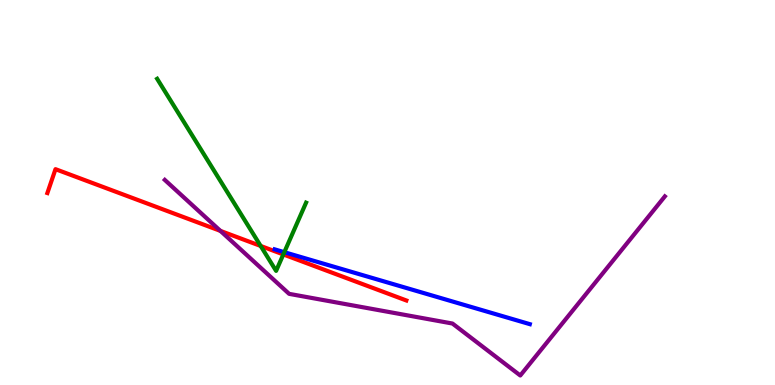[{'lines': ['blue', 'red'], 'intersections': []}, {'lines': ['green', 'red'], 'intersections': [{'x': 3.36, 'y': 3.61}, {'x': 3.66, 'y': 3.39}]}, {'lines': ['purple', 'red'], 'intersections': [{'x': 2.84, 'y': 4.0}]}, {'lines': ['blue', 'green'], 'intersections': [{'x': 3.67, 'y': 3.45}]}, {'lines': ['blue', 'purple'], 'intersections': []}, {'lines': ['green', 'purple'], 'intersections': []}]